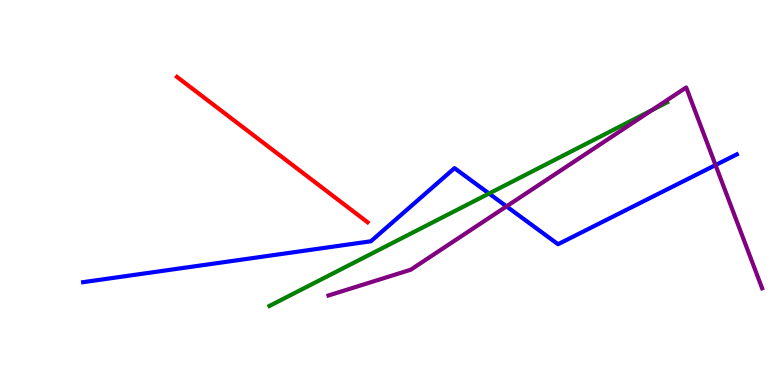[{'lines': ['blue', 'red'], 'intersections': []}, {'lines': ['green', 'red'], 'intersections': []}, {'lines': ['purple', 'red'], 'intersections': []}, {'lines': ['blue', 'green'], 'intersections': [{'x': 6.31, 'y': 4.97}]}, {'lines': ['blue', 'purple'], 'intersections': [{'x': 6.54, 'y': 4.64}, {'x': 9.23, 'y': 5.71}]}, {'lines': ['green', 'purple'], 'intersections': [{'x': 8.41, 'y': 7.14}]}]